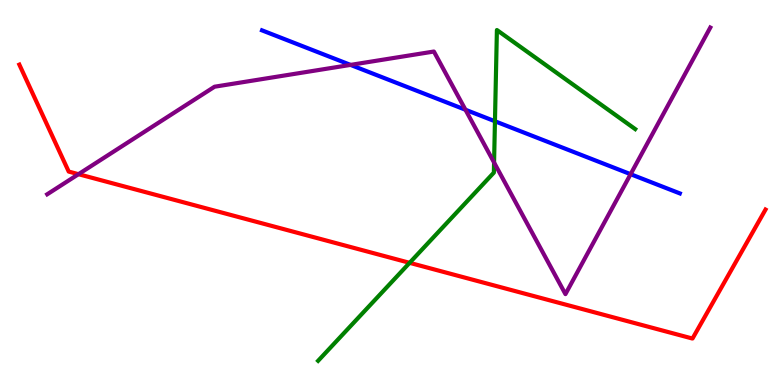[{'lines': ['blue', 'red'], 'intersections': []}, {'lines': ['green', 'red'], 'intersections': [{'x': 5.29, 'y': 3.17}]}, {'lines': ['purple', 'red'], 'intersections': [{'x': 1.01, 'y': 5.48}]}, {'lines': ['blue', 'green'], 'intersections': [{'x': 6.39, 'y': 6.85}]}, {'lines': ['blue', 'purple'], 'intersections': [{'x': 4.52, 'y': 8.31}, {'x': 6.01, 'y': 7.15}, {'x': 8.14, 'y': 5.48}]}, {'lines': ['green', 'purple'], 'intersections': [{'x': 6.38, 'y': 5.78}]}]